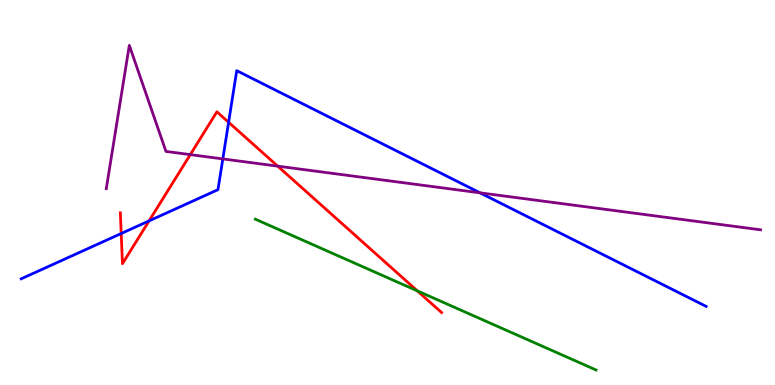[{'lines': ['blue', 'red'], 'intersections': [{'x': 1.56, 'y': 3.93}, {'x': 1.92, 'y': 4.26}, {'x': 2.95, 'y': 6.82}]}, {'lines': ['green', 'red'], 'intersections': [{'x': 5.38, 'y': 2.44}]}, {'lines': ['purple', 'red'], 'intersections': [{'x': 2.46, 'y': 5.98}, {'x': 3.58, 'y': 5.68}]}, {'lines': ['blue', 'green'], 'intersections': []}, {'lines': ['blue', 'purple'], 'intersections': [{'x': 2.88, 'y': 5.87}, {'x': 6.19, 'y': 4.99}]}, {'lines': ['green', 'purple'], 'intersections': []}]